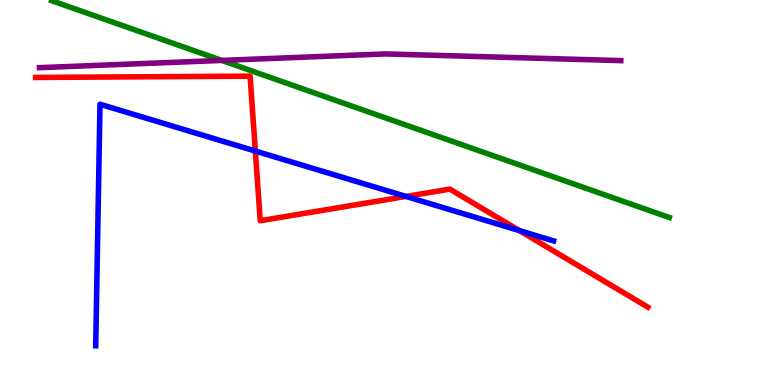[{'lines': ['blue', 'red'], 'intersections': [{'x': 3.29, 'y': 6.08}, {'x': 5.24, 'y': 4.9}, {'x': 6.7, 'y': 4.01}]}, {'lines': ['green', 'red'], 'intersections': []}, {'lines': ['purple', 'red'], 'intersections': []}, {'lines': ['blue', 'green'], 'intersections': []}, {'lines': ['blue', 'purple'], 'intersections': []}, {'lines': ['green', 'purple'], 'intersections': [{'x': 2.86, 'y': 8.43}]}]